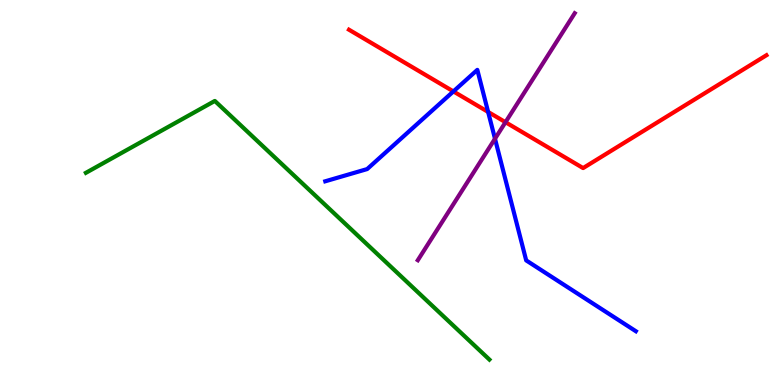[{'lines': ['blue', 'red'], 'intersections': [{'x': 5.85, 'y': 7.63}, {'x': 6.3, 'y': 7.09}]}, {'lines': ['green', 'red'], 'intersections': []}, {'lines': ['purple', 'red'], 'intersections': [{'x': 6.52, 'y': 6.83}]}, {'lines': ['blue', 'green'], 'intersections': []}, {'lines': ['blue', 'purple'], 'intersections': [{'x': 6.39, 'y': 6.4}]}, {'lines': ['green', 'purple'], 'intersections': []}]